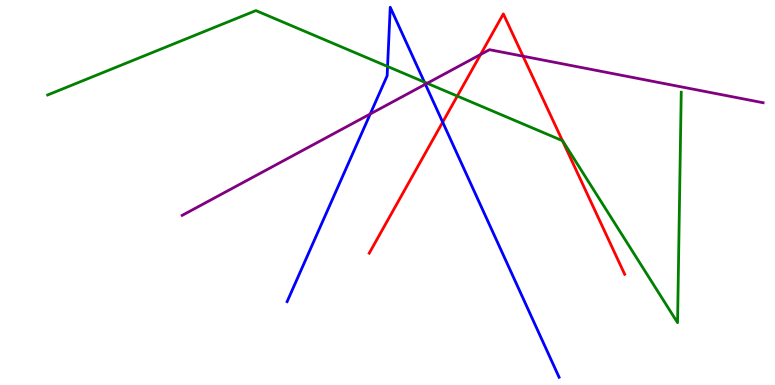[{'lines': ['blue', 'red'], 'intersections': [{'x': 5.71, 'y': 6.83}]}, {'lines': ['green', 'red'], 'intersections': [{'x': 5.9, 'y': 7.5}, {'x': 7.26, 'y': 6.35}]}, {'lines': ['purple', 'red'], 'intersections': [{'x': 6.2, 'y': 8.58}, {'x': 6.75, 'y': 8.54}]}, {'lines': ['blue', 'green'], 'intersections': [{'x': 5.0, 'y': 8.27}, {'x': 5.48, 'y': 7.87}]}, {'lines': ['blue', 'purple'], 'intersections': [{'x': 4.78, 'y': 7.04}, {'x': 5.49, 'y': 7.81}]}, {'lines': ['green', 'purple'], 'intersections': [{'x': 5.51, 'y': 7.84}]}]